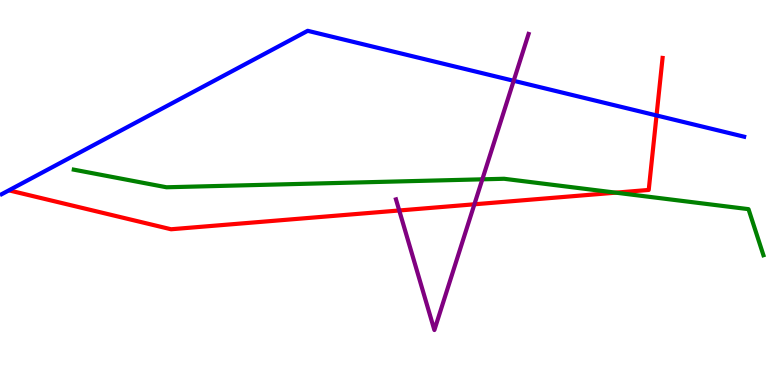[{'lines': ['blue', 'red'], 'intersections': [{'x': 8.47, 'y': 7.0}]}, {'lines': ['green', 'red'], 'intersections': [{'x': 7.95, 'y': 5.0}]}, {'lines': ['purple', 'red'], 'intersections': [{'x': 5.15, 'y': 4.53}, {'x': 6.12, 'y': 4.69}]}, {'lines': ['blue', 'green'], 'intersections': []}, {'lines': ['blue', 'purple'], 'intersections': [{'x': 6.63, 'y': 7.9}]}, {'lines': ['green', 'purple'], 'intersections': [{'x': 6.22, 'y': 5.34}]}]